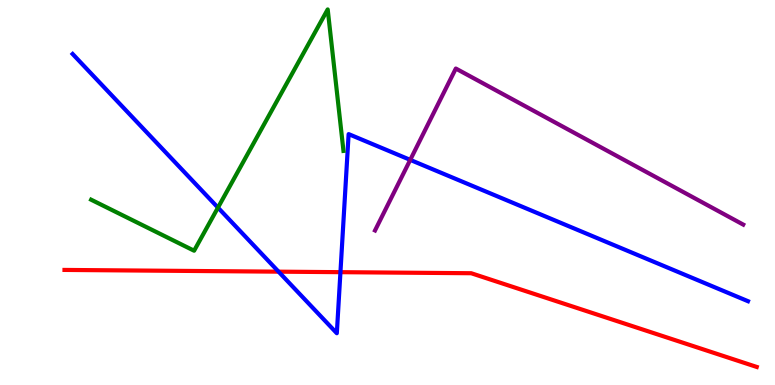[{'lines': ['blue', 'red'], 'intersections': [{'x': 3.59, 'y': 2.94}, {'x': 4.39, 'y': 2.93}]}, {'lines': ['green', 'red'], 'intersections': []}, {'lines': ['purple', 'red'], 'intersections': []}, {'lines': ['blue', 'green'], 'intersections': [{'x': 2.81, 'y': 4.61}]}, {'lines': ['blue', 'purple'], 'intersections': [{'x': 5.29, 'y': 5.85}]}, {'lines': ['green', 'purple'], 'intersections': []}]